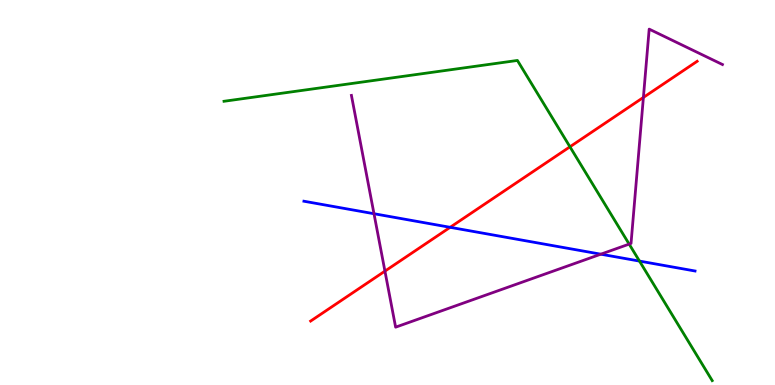[{'lines': ['blue', 'red'], 'intersections': [{'x': 5.81, 'y': 4.1}]}, {'lines': ['green', 'red'], 'intersections': [{'x': 7.35, 'y': 6.19}]}, {'lines': ['purple', 'red'], 'intersections': [{'x': 4.97, 'y': 2.96}, {'x': 8.3, 'y': 7.47}]}, {'lines': ['blue', 'green'], 'intersections': [{'x': 8.25, 'y': 3.22}]}, {'lines': ['blue', 'purple'], 'intersections': [{'x': 4.83, 'y': 4.45}, {'x': 7.75, 'y': 3.4}]}, {'lines': ['green', 'purple'], 'intersections': [{'x': 8.12, 'y': 3.66}]}]